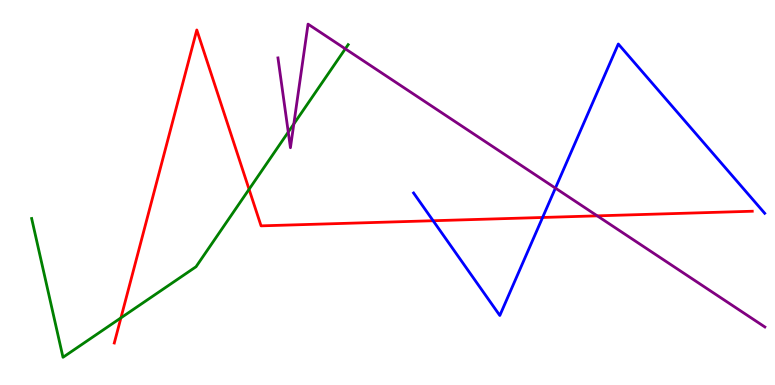[{'lines': ['blue', 'red'], 'intersections': [{'x': 5.59, 'y': 4.27}, {'x': 7.0, 'y': 4.35}]}, {'lines': ['green', 'red'], 'intersections': [{'x': 1.56, 'y': 1.74}, {'x': 3.21, 'y': 5.08}]}, {'lines': ['purple', 'red'], 'intersections': [{'x': 7.71, 'y': 4.39}]}, {'lines': ['blue', 'green'], 'intersections': []}, {'lines': ['blue', 'purple'], 'intersections': [{'x': 7.17, 'y': 5.11}]}, {'lines': ['green', 'purple'], 'intersections': [{'x': 3.72, 'y': 6.57}, {'x': 3.79, 'y': 6.78}, {'x': 4.46, 'y': 8.73}]}]